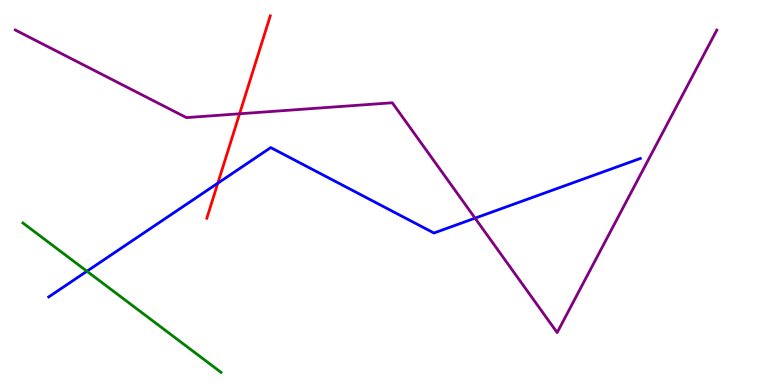[{'lines': ['blue', 'red'], 'intersections': [{'x': 2.81, 'y': 5.24}]}, {'lines': ['green', 'red'], 'intersections': []}, {'lines': ['purple', 'red'], 'intersections': [{'x': 3.09, 'y': 7.04}]}, {'lines': ['blue', 'green'], 'intersections': [{'x': 1.12, 'y': 2.96}]}, {'lines': ['blue', 'purple'], 'intersections': [{'x': 6.13, 'y': 4.33}]}, {'lines': ['green', 'purple'], 'intersections': []}]